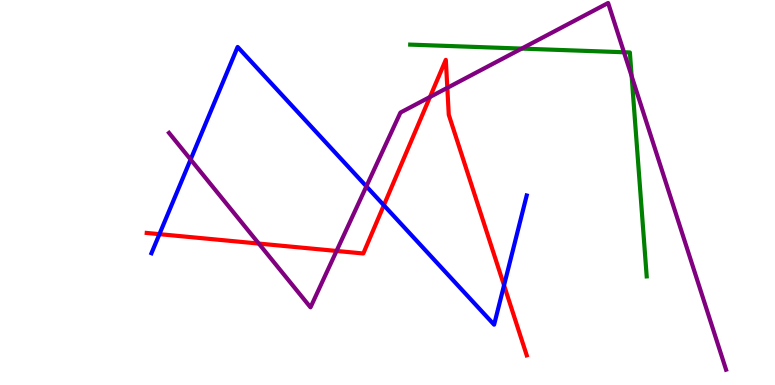[{'lines': ['blue', 'red'], 'intersections': [{'x': 2.06, 'y': 3.92}, {'x': 4.95, 'y': 4.67}, {'x': 6.5, 'y': 2.59}]}, {'lines': ['green', 'red'], 'intersections': []}, {'lines': ['purple', 'red'], 'intersections': [{'x': 3.34, 'y': 3.67}, {'x': 4.34, 'y': 3.48}, {'x': 5.55, 'y': 7.48}, {'x': 5.77, 'y': 7.72}]}, {'lines': ['blue', 'green'], 'intersections': []}, {'lines': ['blue', 'purple'], 'intersections': [{'x': 2.46, 'y': 5.86}, {'x': 4.73, 'y': 5.16}]}, {'lines': ['green', 'purple'], 'intersections': [{'x': 6.73, 'y': 8.74}, {'x': 8.05, 'y': 8.64}, {'x': 8.15, 'y': 8.02}]}]